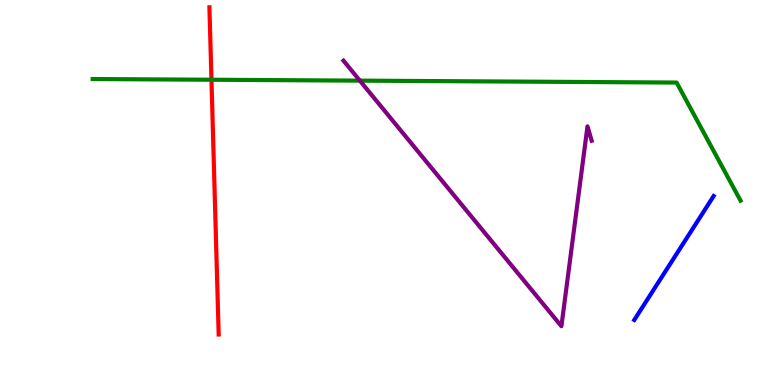[{'lines': ['blue', 'red'], 'intersections': []}, {'lines': ['green', 'red'], 'intersections': [{'x': 2.73, 'y': 7.93}]}, {'lines': ['purple', 'red'], 'intersections': []}, {'lines': ['blue', 'green'], 'intersections': []}, {'lines': ['blue', 'purple'], 'intersections': []}, {'lines': ['green', 'purple'], 'intersections': [{'x': 4.64, 'y': 7.91}]}]